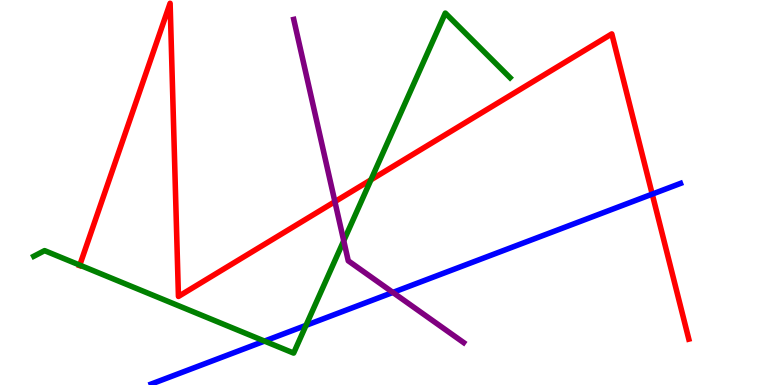[{'lines': ['blue', 'red'], 'intersections': [{'x': 8.42, 'y': 4.96}]}, {'lines': ['green', 'red'], 'intersections': [{'x': 1.03, 'y': 3.11}, {'x': 4.79, 'y': 5.33}]}, {'lines': ['purple', 'red'], 'intersections': [{'x': 4.32, 'y': 4.76}]}, {'lines': ['blue', 'green'], 'intersections': [{'x': 3.41, 'y': 1.14}, {'x': 3.95, 'y': 1.55}]}, {'lines': ['blue', 'purple'], 'intersections': [{'x': 5.07, 'y': 2.4}]}, {'lines': ['green', 'purple'], 'intersections': [{'x': 4.44, 'y': 3.75}]}]